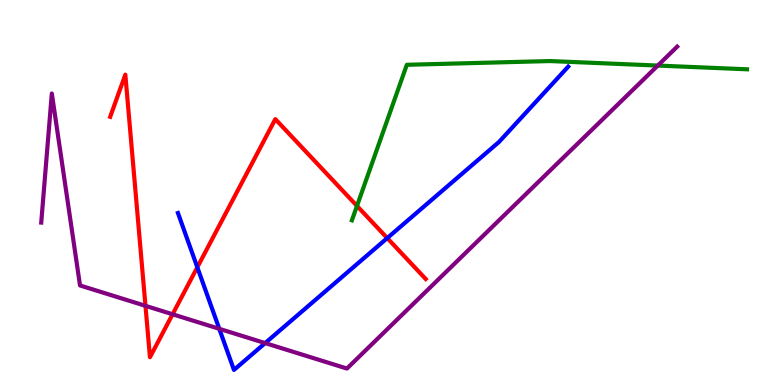[{'lines': ['blue', 'red'], 'intersections': [{'x': 2.55, 'y': 3.06}, {'x': 5.0, 'y': 3.82}]}, {'lines': ['green', 'red'], 'intersections': [{'x': 4.61, 'y': 4.65}]}, {'lines': ['purple', 'red'], 'intersections': [{'x': 1.88, 'y': 2.06}, {'x': 2.23, 'y': 1.84}]}, {'lines': ['blue', 'green'], 'intersections': []}, {'lines': ['blue', 'purple'], 'intersections': [{'x': 2.83, 'y': 1.46}, {'x': 3.42, 'y': 1.09}]}, {'lines': ['green', 'purple'], 'intersections': [{'x': 8.49, 'y': 8.3}]}]